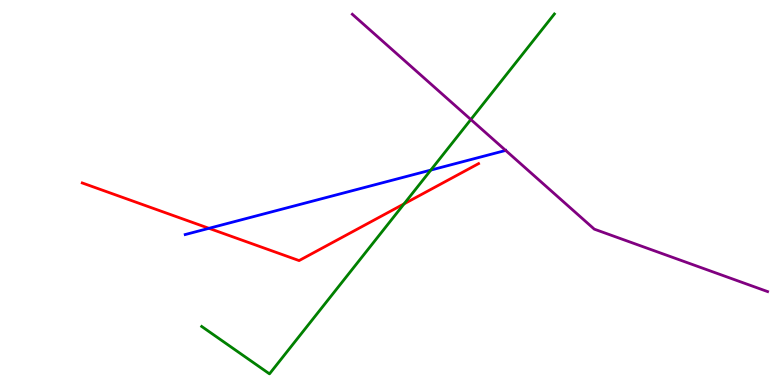[{'lines': ['blue', 'red'], 'intersections': [{'x': 2.7, 'y': 4.07}]}, {'lines': ['green', 'red'], 'intersections': [{'x': 5.21, 'y': 4.7}]}, {'lines': ['purple', 'red'], 'intersections': []}, {'lines': ['blue', 'green'], 'intersections': [{'x': 5.56, 'y': 5.58}]}, {'lines': ['blue', 'purple'], 'intersections': [{'x': 6.52, 'y': 6.09}]}, {'lines': ['green', 'purple'], 'intersections': [{'x': 6.08, 'y': 6.9}]}]